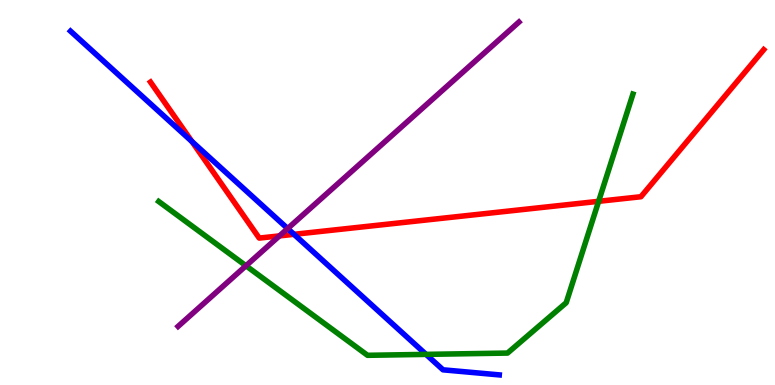[{'lines': ['blue', 'red'], 'intersections': [{'x': 2.48, 'y': 6.33}, {'x': 3.79, 'y': 3.91}]}, {'lines': ['green', 'red'], 'intersections': [{'x': 7.72, 'y': 4.77}]}, {'lines': ['purple', 'red'], 'intersections': [{'x': 3.61, 'y': 3.87}]}, {'lines': ['blue', 'green'], 'intersections': [{'x': 5.5, 'y': 0.795}]}, {'lines': ['blue', 'purple'], 'intersections': [{'x': 3.71, 'y': 4.06}]}, {'lines': ['green', 'purple'], 'intersections': [{'x': 3.17, 'y': 3.1}]}]